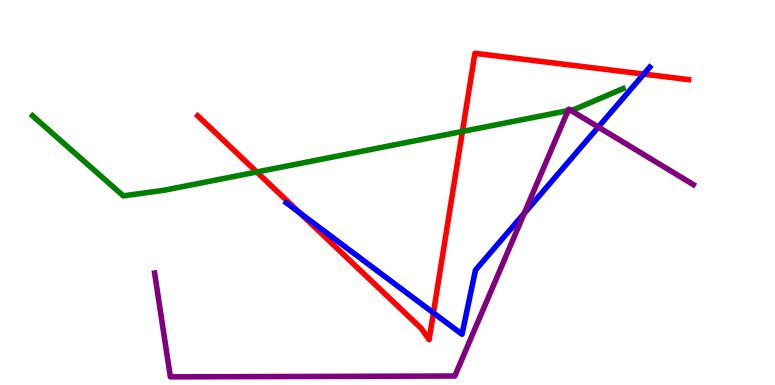[{'lines': ['blue', 'red'], 'intersections': [{'x': 3.87, 'y': 4.47}, {'x': 5.59, 'y': 1.87}, {'x': 8.31, 'y': 8.08}]}, {'lines': ['green', 'red'], 'intersections': [{'x': 3.31, 'y': 5.53}, {'x': 5.97, 'y': 6.59}]}, {'lines': ['purple', 'red'], 'intersections': []}, {'lines': ['blue', 'green'], 'intersections': []}, {'lines': ['blue', 'purple'], 'intersections': [{'x': 6.76, 'y': 4.46}, {'x': 7.72, 'y': 6.7}]}, {'lines': ['green', 'purple'], 'intersections': [{'x': 7.33, 'y': 7.13}, {'x': 7.36, 'y': 7.14}]}]